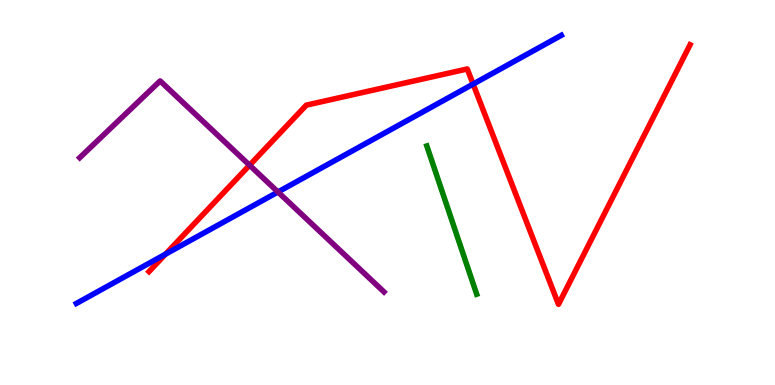[{'lines': ['blue', 'red'], 'intersections': [{'x': 2.14, 'y': 3.4}, {'x': 6.1, 'y': 7.82}]}, {'lines': ['green', 'red'], 'intersections': []}, {'lines': ['purple', 'red'], 'intersections': [{'x': 3.22, 'y': 5.71}]}, {'lines': ['blue', 'green'], 'intersections': []}, {'lines': ['blue', 'purple'], 'intersections': [{'x': 3.59, 'y': 5.01}]}, {'lines': ['green', 'purple'], 'intersections': []}]